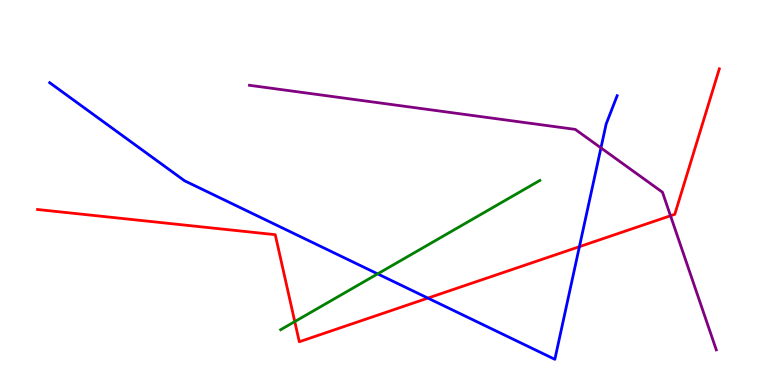[{'lines': ['blue', 'red'], 'intersections': [{'x': 5.52, 'y': 2.26}, {'x': 7.48, 'y': 3.59}]}, {'lines': ['green', 'red'], 'intersections': [{'x': 3.8, 'y': 1.65}]}, {'lines': ['purple', 'red'], 'intersections': [{'x': 8.65, 'y': 4.4}]}, {'lines': ['blue', 'green'], 'intersections': [{'x': 4.87, 'y': 2.89}]}, {'lines': ['blue', 'purple'], 'intersections': [{'x': 7.75, 'y': 6.16}]}, {'lines': ['green', 'purple'], 'intersections': []}]